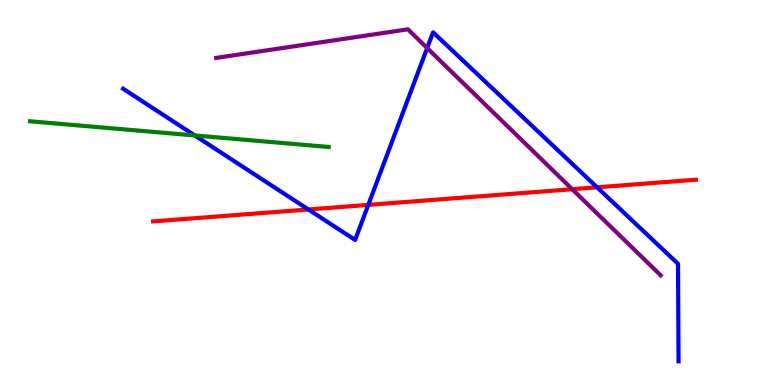[{'lines': ['blue', 'red'], 'intersections': [{'x': 3.98, 'y': 4.56}, {'x': 4.75, 'y': 4.68}, {'x': 7.7, 'y': 5.13}]}, {'lines': ['green', 'red'], 'intersections': []}, {'lines': ['purple', 'red'], 'intersections': [{'x': 7.38, 'y': 5.09}]}, {'lines': ['blue', 'green'], 'intersections': [{'x': 2.51, 'y': 6.48}]}, {'lines': ['blue', 'purple'], 'intersections': [{'x': 5.51, 'y': 8.75}]}, {'lines': ['green', 'purple'], 'intersections': []}]